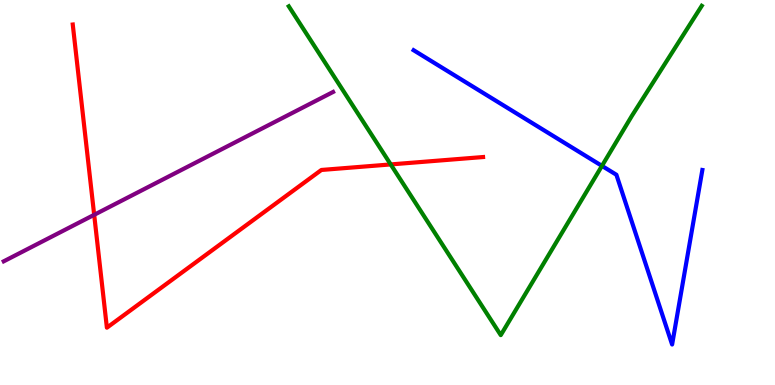[{'lines': ['blue', 'red'], 'intersections': []}, {'lines': ['green', 'red'], 'intersections': [{'x': 5.04, 'y': 5.73}]}, {'lines': ['purple', 'red'], 'intersections': [{'x': 1.22, 'y': 4.42}]}, {'lines': ['blue', 'green'], 'intersections': [{'x': 7.77, 'y': 5.69}]}, {'lines': ['blue', 'purple'], 'intersections': []}, {'lines': ['green', 'purple'], 'intersections': []}]